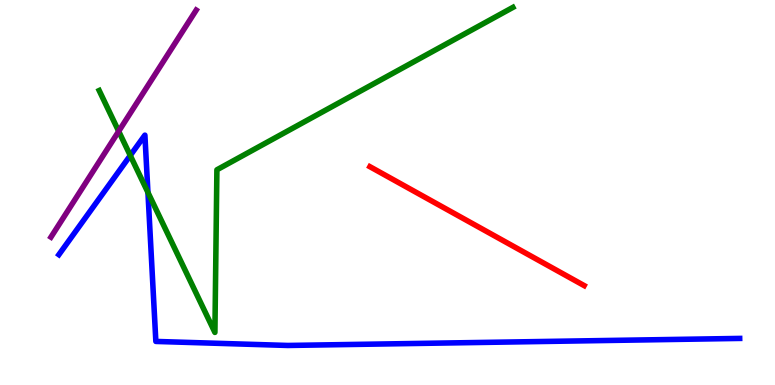[{'lines': ['blue', 'red'], 'intersections': []}, {'lines': ['green', 'red'], 'intersections': []}, {'lines': ['purple', 'red'], 'intersections': []}, {'lines': ['blue', 'green'], 'intersections': [{'x': 1.68, 'y': 5.96}, {'x': 1.91, 'y': 5.0}]}, {'lines': ['blue', 'purple'], 'intersections': []}, {'lines': ['green', 'purple'], 'intersections': [{'x': 1.53, 'y': 6.59}]}]